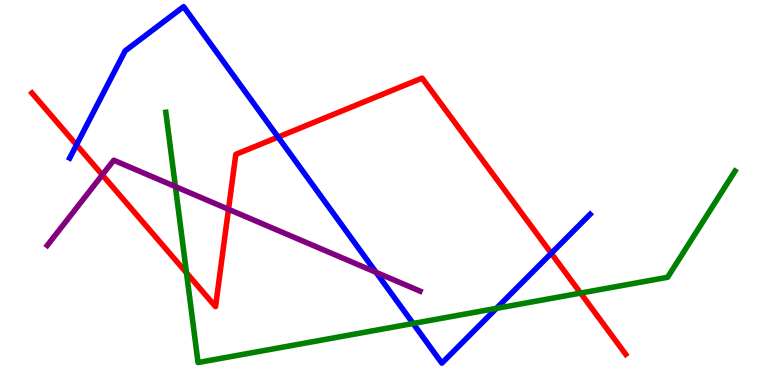[{'lines': ['blue', 'red'], 'intersections': [{'x': 0.987, 'y': 6.24}, {'x': 3.59, 'y': 6.44}, {'x': 7.11, 'y': 3.42}]}, {'lines': ['green', 'red'], 'intersections': [{'x': 2.41, 'y': 2.91}, {'x': 7.49, 'y': 2.39}]}, {'lines': ['purple', 'red'], 'intersections': [{'x': 1.32, 'y': 5.46}, {'x': 2.95, 'y': 4.56}]}, {'lines': ['blue', 'green'], 'intersections': [{'x': 5.33, 'y': 1.6}, {'x': 6.41, 'y': 1.99}]}, {'lines': ['blue', 'purple'], 'intersections': [{'x': 4.85, 'y': 2.93}]}, {'lines': ['green', 'purple'], 'intersections': [{'x': 2.26, 'y': 5.15}]}]